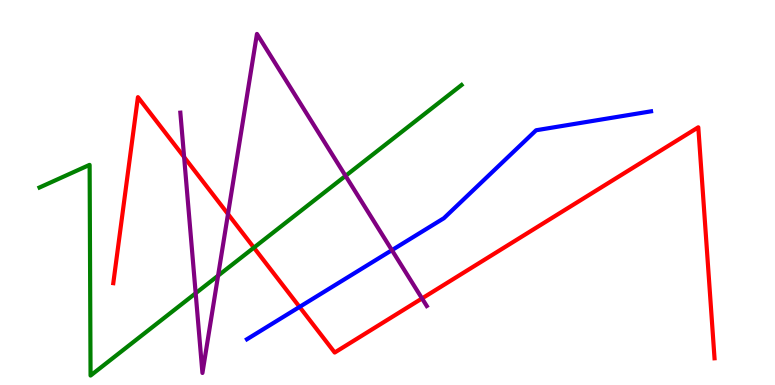[{'lines': ['blue', 'red'], 'intersections': [{'x': 3.87, 'y': 2.03}]}, {'lines': ['green', 'red'], 'intersections': [{'x': 3.28, 'y': 3.57}]}, {'lines': ['purple', 'red'], 'intersections': [{'x': 2.38, 'y': 5.92}, {'x': 2.94, 'y': 4.44}, {'x': 5.45, 'y': 2.25}]}, {'lines': ['blue', 'green'], 'intersections': []}, {'lines': ['blue', 'purple'], 'intersections': [{'x': 5.06, 'y': 3.5}]}, {'lines': ['green', 'purple'], 'intersections': [{'x': 2.52, 'y': 2.38}, {'x': 2.81, 'y': 2.84}, {'x': 4.46, 'y': 5.43}]}]